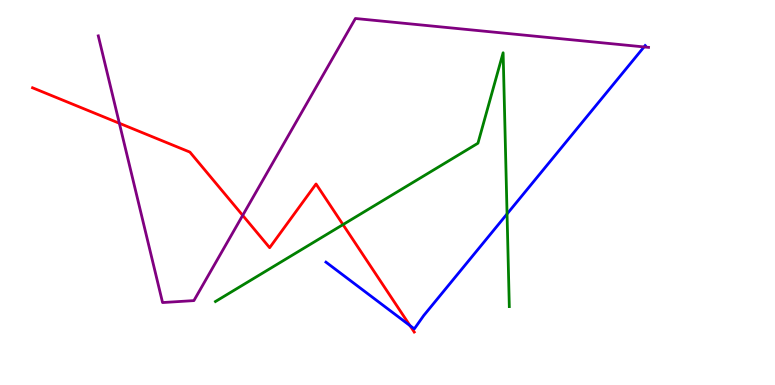[{'lines': ['blue', 'red'], 'intersections': [{'x': 5.29, 'y': 1.54}]}, {'lines': ['green', 'red'], 'intersections': [{'x': 4.43, 'y': 4.17}]}, {'lines': ['purple', 'red'], 'intersections': [{'x': 1.54, 'y': 6.8}, {'x': 3.13, 'y': 4.41}]}, {'lines': ['blue', 'green'], 'intersections': [{'x': 6.54, 'y': 4.44}]}, {'lines': ['blue', 'purple'], 'intersections': [{'x': 8.31, 'y': 8.78}]}, {'lines': ['green', 'purple'], 'intersections': []}]